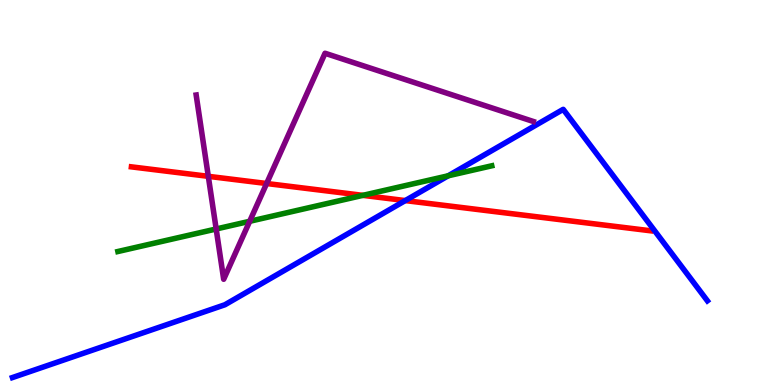[{'lines': ['blue', 'red'], 'intersections': [{'x': 5.23, 'y': 4.79}]}, {'lines': ['green', 'red'], 'intersections': [{'x': 4.68, 'y': 4.93}]}, {'lines': ['purple', 'red'], 'intersections': [{'x': 2.69, 'y': 5.42}, {'x': 3.44, 'y': 5.23}]}, {'lines': ['blue', 'green'], 'intersections': [{'x': 5.78, 'y': 5.43}]}, {'lines': ['blue', 'purple'], 'intersections': []}, {'lines': ['green', 'purple'], 'intersections': [{'x': 2.79, 'y': 4.05}, {'x': 3.22, 'y': 4.25}]}]